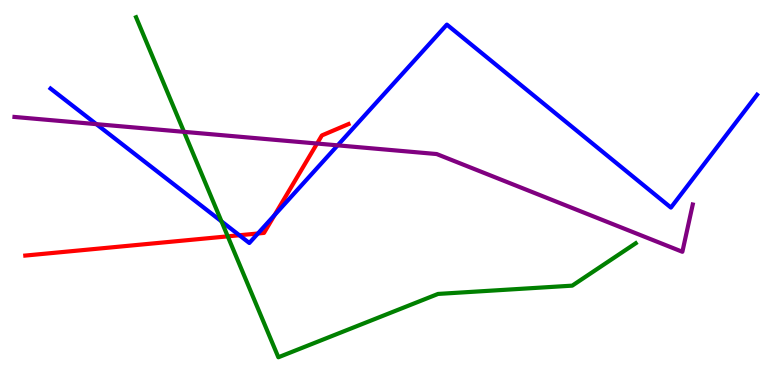[{'lines': ['blue', 'red'], 'intersections': [{'x': 3.09, 'y': 3.89}, {'x': 3.33, 'y': 3.94}, {'x': 3.54, 'y': 4.41}]}, {'lines': ['green', 'red'], 'intersections': [{'x': 2.94, 'y': 3.86}]}, {'lines': ['purple', 'red'], 'intersections': [{'x': 4.09, 'y': 6.27}]}, {'lines': ['blue', 'green'], 'intersections': [{'x': 2.86, 'y': 4.25}]}, {'lines': ['blue', 'purple'], 'intersections': [{'x': 1.24, 'y': 6.78}, {'x': 4.36, 'y': 6.22}]}, {'lines': ['green', 'purple'], 'intersections': [{'x': 2.37, 'y': 6.58}]}]